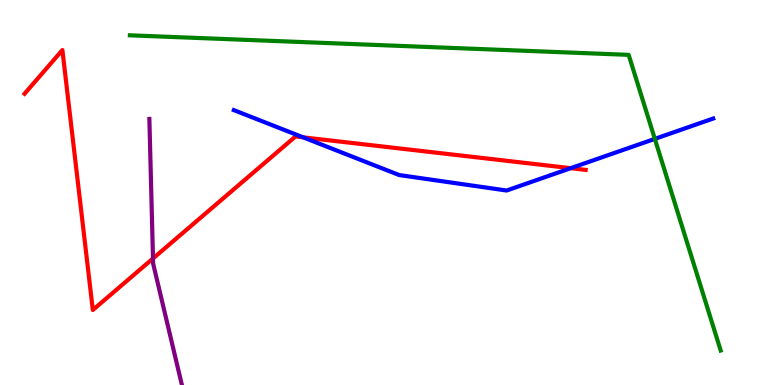[{'lines': ['blue', 'red'], 'intersections': [{'x': 3.91, 'y': 6.43}, {'x': 7.36, 'y': 5.63}]}, {'lines': ['green', 'red'], 'intersections': []}, {'lines': ['purple', 'red'], 'intersections': [{'x': 1.97, 'y': 3.29}]}, {'lines': ['blue', 'green'], 'intersections': [{'x': 8.45, 'y': 6.39}]}, {'lines': ['blue', 'purple'], 'intersections': []}, {'lines': ['green', 'purple'], 'intersections': []}]